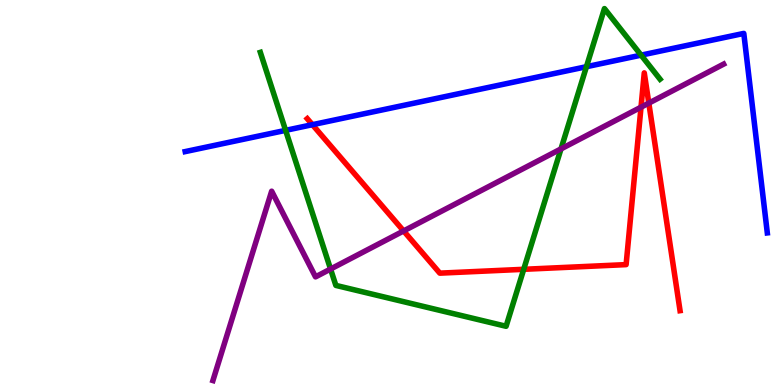[{'lines': ['blue', 'red'], 'intersections': [{'x': 4.03, 'y': 6.76}]}, {'lines': ['green', 'red'], 'intersections': [{'x': 6.76, 'y': 3.0}]}, {'lines': ['purple', 'red'], 'intersections': [{'x': 5.21, 'y': 4.0}, {'x': 8.27, 'y': 7.22}, {'x': 8.37, 'y': 7.32}]}, {'lines': ['blue', 'green'], 'intersections': [{'x': 3.69, 'y': 6.61}, {'x': 7.57, 'y': 8.27}, {'x': 8.27, 'y': 8.57}]}, {'lines': ['blue', 'purple'], 'intersections': []}, {'lines': ['green', 'purple'], 'intersections': [{'x': 4.27, 'y': 3.01}, {'x': 7.24, 'y': 6.13}]}]